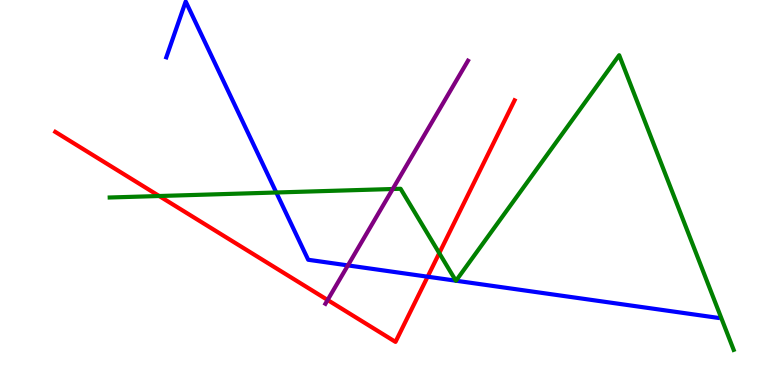[{'lines': ['blue', 'red'], 'intersections': [{'x': 5.52, 'y': 2.81}]}, {'lines': ['green', 'red'], 'intersections': [{'x': 2.05, 'y': 4.91}, {'x': 5.67, 'y': 3.43}]}, {'lines': ['purple', 'red'], 'intersections': [{'x': 4.23, 'y': 2.21}]}, {'lines': ['blue', 'green'], 'intersections': [{'x': 3.56, 'y': 5.0}, {'x': 5.88, 'y': 2.71}, {'x': 5.88, 'y': 2.71}]}, {'lines': ['blue', 'purple'], 'intersections': [{'x': 4.49, 'y': 3.11}]}, {'lines': ['green', 'purple'], 'intersections': [{'x': 5.07, 'y': 5.09}]}]